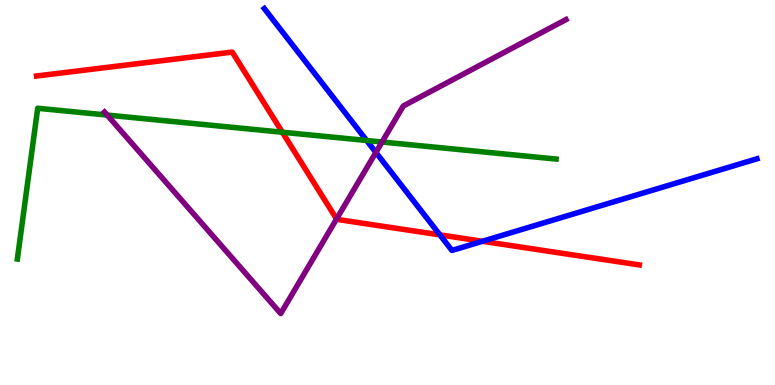[{'lines': ['blue', 'red'], 'intersections': [{'x': 5.68, 'y': 3.9}, {'x': 6.22, 'y': 3.73}]}, {'lines': ['green', 'red'], 'intersections': [{'x': 3.64, 'y': 6.57}]}, {'lines': ['purple', 'red'], 'intersections': [{'x': 4.34, 'y': 4.31}]}, {'lines': ['blue', 'green'], 'intersections': [{'x': 4.73, 'y': 6.35}]}, {'lines': ['blue', 'purple'], 'intersections': [{'x': 4.85, 'y': 6.04}]}, {'lines': ['green', 'purple'], 'intersections': [{'x': 1.38, 'y': 7.01}, {'x': 4.93, 'y': 6.31}]}]